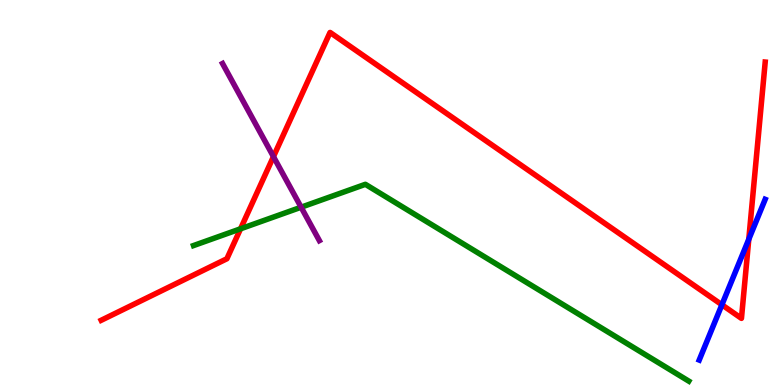[{'lines': ['blue', 'red'], 'intersections': [{'x': 9.31, 'y': 2.08}, {'x': 9.66, 'y': 3.78}]}, {'lines': ['green', 'red'], 'intersections': [{'x': 3.1, 'y': 4.06}]}, {'lines': ['purple', 'red'], 'intersections': [{'x': 3.53, 'y': 5.93}]}, {'lines': ['blue', 'green'], 'intersections': []}, {'lines': ['blue', 'purple'], 'intersections': []}, {'lines': ['green', 'purple'], 'intersections': [{'x': 3.89, 'y': 4.62}]}]